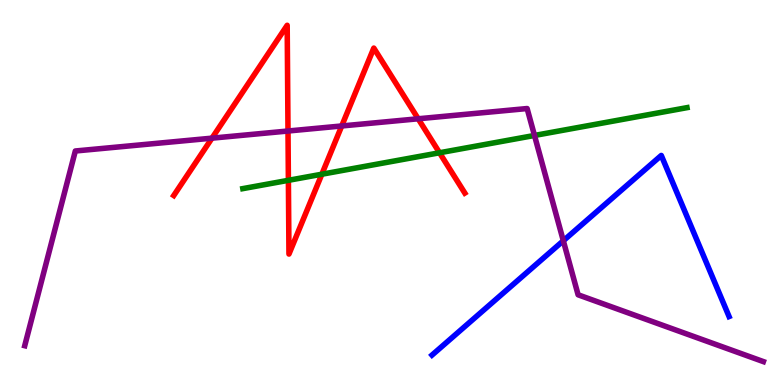[{'lines': ['blue', 'red'], 'intersections': []}, {'lines': ['green', 'red'], 'intersections': [{'x': 3.72, 'y': 5.32}, {'x': 4.15, 'y': 5.47}, {'x': 5.67, 'y': 6.03}]}, {'lines': ['purple', 'red'], 'intersections': [{'x': 2.74, 'y': 6.41}, {'x': 3.72, 'y': 6.6}, {'x': 4.41, 'y': 6.73}, {'x': 5.4, 'y': 6.91}]}, {'lines': ['blue', 'green'], 'intersections': []}, {'lines': ['blue', 'purple'], 'intersections': [{'x': 7.27, 'y': 3.75}]}, {'lines': ['green', 'purple'], 'intersections': [{'x': 6.9, 'y': 6.48}]}]